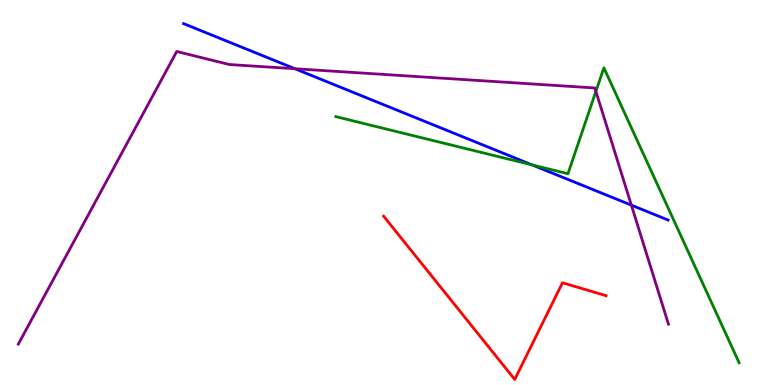[{'lines': ['blue', 'red'], 'intersections': []}, {'lines': ['green', 'red'], 'intersections': []}, {'lines': ['purple', 'red'], 'intersections': []}, {'lines': ['blue', 'green'], 'intersections': [{'x': 6.87, 'y': 5.72}]}, {'lines': ['blue', 'purple'], 'intersections': [{'x': 3.81, 'y': 8.21}, {'x': 8.15, 'y': 4.67}]}, {'lines': ['green', 'purple'], 'intersections': [{'x': 7.69, 'y': 7.63}]}]